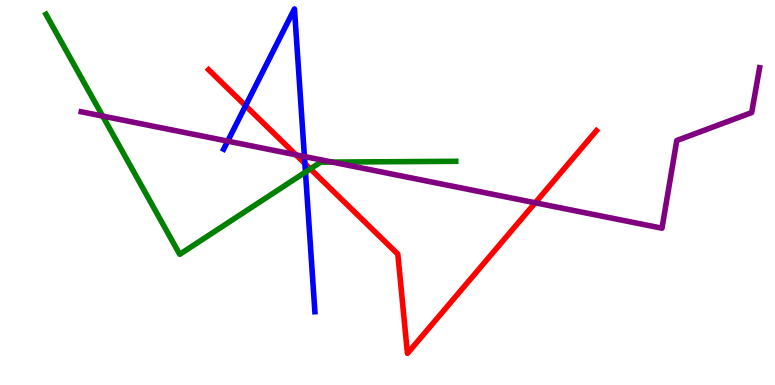[{'lines': ['blue', 'red'], 'intersections': [{'x': 3.17, 'y': 7.25}, {'x': 3.93, 'y': 5.75}]}, {'lines': ['green', 'red'], 'intersections': [{'x': 4.0, 'y': 5.61}]}, {'lines': ['purple', 'red'], 'intersections': [{'x': 3.82, 'y': 5.98}, {'x': 6.91, 'y': 4.73}]}, {'lines': ['blue', 'green'], 'intersections': [{'x': 3.94, 'y': 5.53}]}, {'lines': ['blue', 'purple'], 'intersections': [{'x': 2.94, 'y': 6.33}, {'x': 3.93, 'y': 5.93}]}, {'lines': ['green', 'purple'], 'intersections': [{'x': 1.32, 'y': 6.99}, {'x': 4.29, 'y': 5.79}]}]